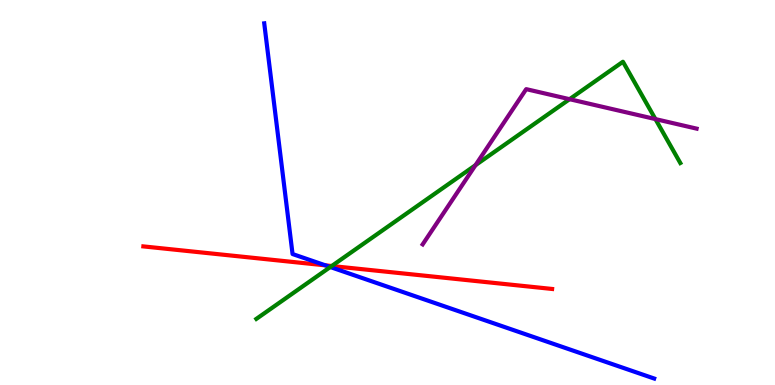[{'lines': ['blue', 'red'], 'intersections': [{'x': 4.2, 'y': 3.11}]}, {'lines': ['green', 'red'], 'intersections': [{'x': 4.28, 'y': 3.09}]}, {'lines': ['purple', 'red'], 'intersections': []}, {'lines': ['blue', 'green'], 'intersections': [{'x': 4.26, 'y': 3.06}]}, {'lines': ['blue', 'purple'], 'intersections': []}, {'lines': ['green', 'purple'], 'intersections': [{'x': 6.14, 'y': 5.71}, {'x': 7.35, 'y': 7.42}, {'x': 8.46, 'y': 6.91}]}]